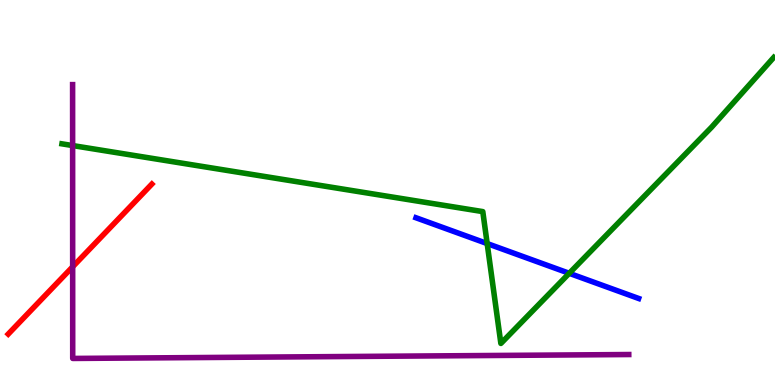[{'lines': ['blue', 'red'], 'intersections': []}, {'lines': ['green', 'red'], 'intersections': []}, {'lines': ['purple', 'red'], 'intersections': [{'x': 0.938, 'y': 3.07}]}, {'lines': ['blue', 'green'], 'intersections': [{'x': 6.29, 'y': 3.67}, {'x': 7.34, 'y': 2.9}]}, {'lines': ['blue', 'purple'], 'intersections': []}, {'lines': ['green', 'purple'], 'intersections': [{'x': 0.937, 'y': 6.22}]}]